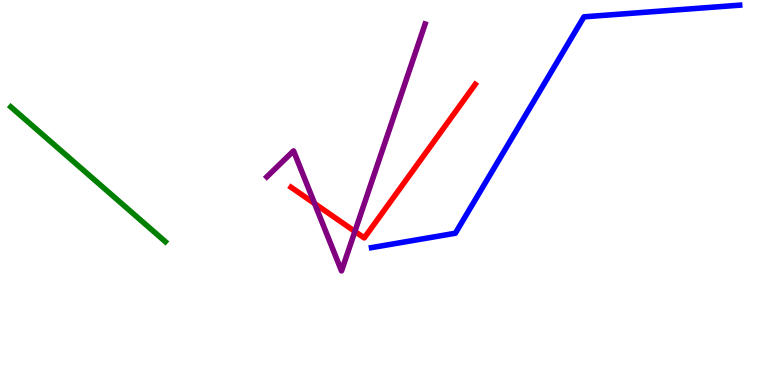[{'lines': ['blue', 'red'], 'intersections': []}, {'lines': ['green', 'red'], 'intersections': []}, {'lines': ['purple', 'red'], 'intersections': [{'x': 4.06, 'y': 4.71}, {'x': 4.58, 'y': 3.99}]}, {'lines': ['blue', 'green'], 'intersections': []}, {'lines': ['blue', 'purple'], 'intersections': []}, {'lines': ['green', 'purple'], 'intersections': []}]